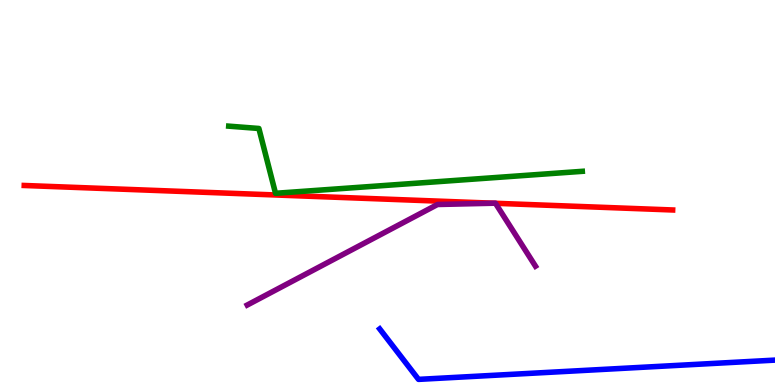[{'lines': ['blue', 'red'], 'intersections': []}, {'lines': ['green', 'red'], 'intersections': []}, {'lines': ['purple', 'red'], 'intersections': [{'x': 6.37, 'y': 4.72}, {'x': 6.39, 'y': 4.72}]}, {'lines': ['blue', 'green'], 'intersections': []}, {'lines': ['blue', 'purple'], 'intersections': []}, {'lines': ['green', 'purple'], 'intersections': []}]